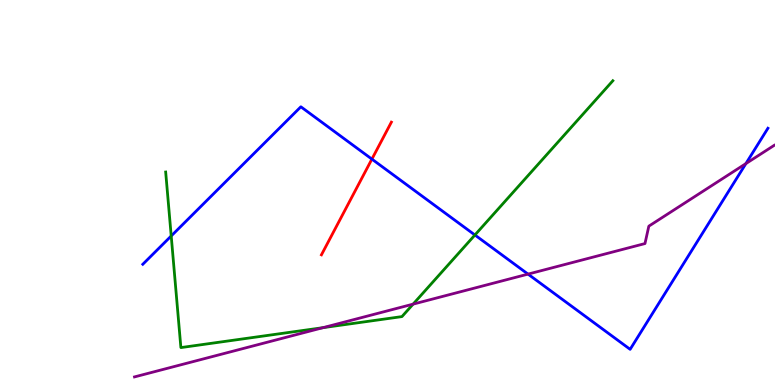[{'lines': ['blue', 'red'], 'intersections': [{'x': 4.8, 'y': 5.87}]}, {'lines': ['green', 'red'], 'intersections': []}, {'lines': ['purple', 'red'], 'intersections': []}, {'lines': ['blue', 'green'], 'intersections': [{'x': 2.21, 'y': 3.87}, {'x': 6.13, 'y': 3.9}]}, {'lines': ['blue', 'purple'], 'intersections': [{'x': 6.81, 'y': 2.88}, {'x': 9.62, 'y': 5.75}]}, {'lines': ['green', 'purple'], 'intersections': [{'x': 4.17, 'y': 1.49}, {'x': 5.33, 'y': 2.1}]}]